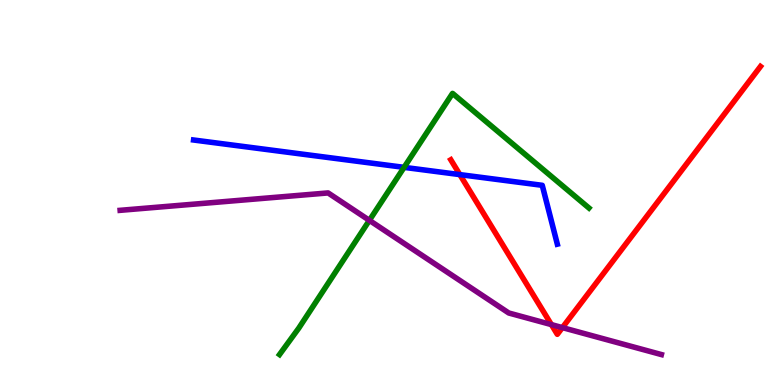[{'lines': ['blue', 'red'], 'intersections': [{'x': 5.93, 'y': 5.46}]}, {'lines': ['green', 'red'], 'intersections': []}, {'lines': ['purple', 'red'], 'intersections': [{'x': 7.11, 'y': 1.57}, {'x': 7.26, 'y': 1.49}]}, {'lines': ['blue', 'green'], 'intersections': [{'x': 5.21, 'y': 5.65}]}, {'lines': ['blue', 'purple'], 'intersections': []}, {'lines': ['green', 'purple'], 'intersections': [{'x': 4.77, 'y': 4.28}]}]